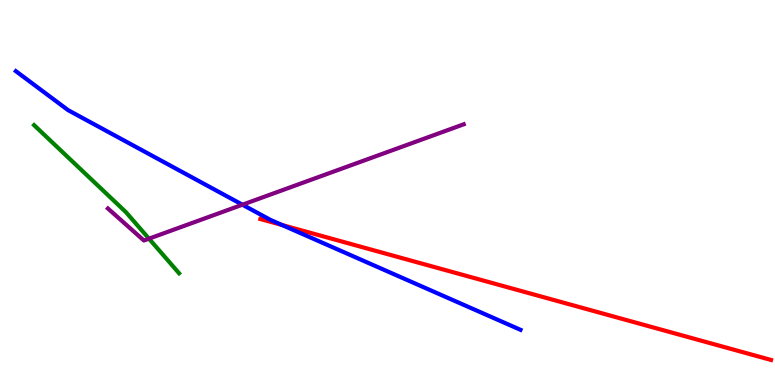[{'lines': ['blue', 'red'], 'intersections': [{'x': 3.64, 'y': 4.16}]}, {'lines': ['green', 'red'], 'intersections': []}, {'lines': ['purple', 'red'], 'intersections': []}, {'lines': ['blue', 'green'], 'intersections': []}, {'lines': ['blue', 'purple'], 'intersections': [{'x': 3.13, 'y': 4.68}]}, {'lines': ['green', 'purple'], 'intersections': [{'x': 1.92, 'y': 3.8}]}]